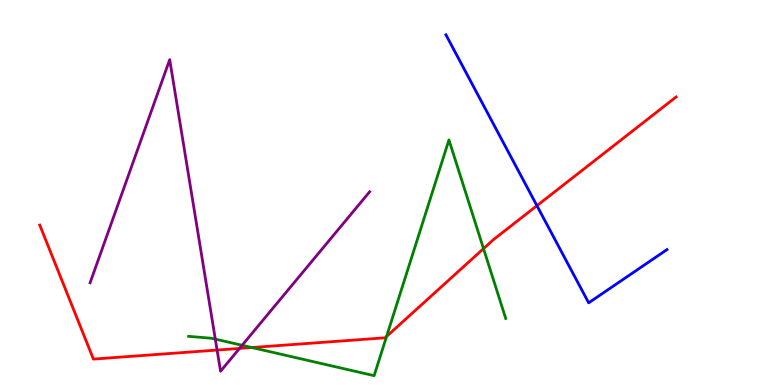[{'lines': ['blue', 'red'], 'intersections': [{'x': 6.93, 'y': 4.66}]}, {'lines': ['green', 'red'], 'intersections': [{'x': 3.25, 'y': 0.973}, {'x': 4.99, 'y': 1.26}, {'x': 6.24, 'y': 3.54}]}, {'lines': ['purple', 'red'], 'intersections': [{'x': 2.8, 'y': 0.908}, {'x': 3.09, 'y': 0.95}]}, {'lines': ['blue', 'green'], 'intersections': []}, {'lines': ['blue', 'purple'], 'intersections': []}, {'lines': ['green', 'purple'], 'intersections': [{'x': 2.78, 'y': 1.19}, {'x': 3.12, 'y': 1.03}]}]